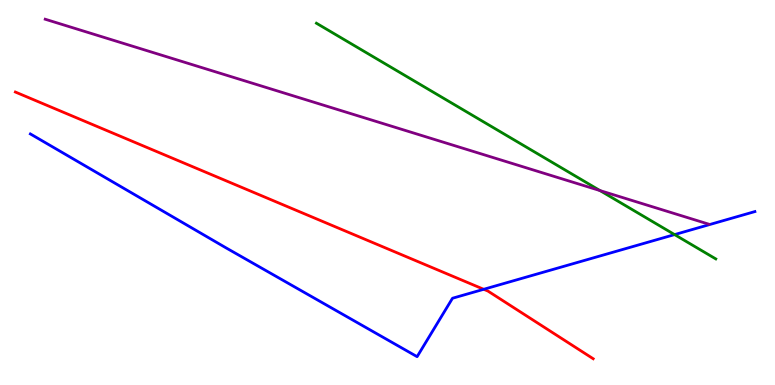[{'lines': ['blue', 'red'], 'intersections': [{'x': 6.24, 'y': 2.49}]}, {'lines': ['green', 'red'], 'intersections': []}, {'lines': ['purple', 'red'], 'intersections': []}, {'lines': ['blue', 'green'], 'intersections': [{'x': 8.7, 'y': 3.91}]}, {'lines': ['blue', 'purple'], 'intersections': []}, {'lines': ['green', 'purple'], 'intersections': [{'x': 7.74, 'y': 5.05}]}]